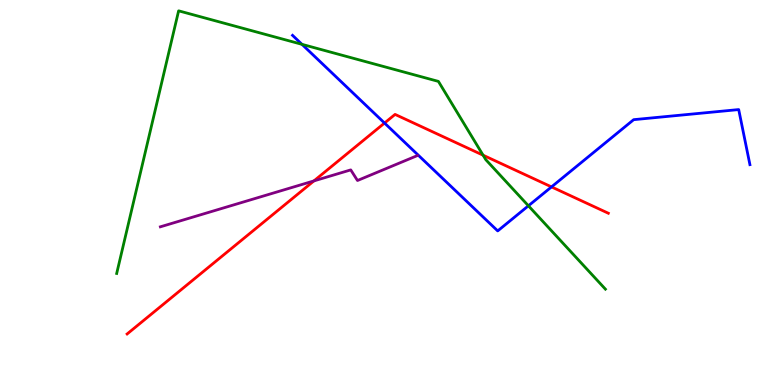[{'lines': ['blue', 'red'], 'intersections': [{'x': 4.96, 'y': 6.8}, {'x': 7.12, 'y': 5.15}]}, {'lines': ['green', 'red'], 'intersections': [{'x': 6.23, 'y': 5.97}]}, {'lines': ['purple', 'red'], 'intersections': [{'x': 4.05, 'y': 5.3}]}, {'lines': ['blue', 'green'], 'intersections': [{'x': 3.9, 'y': 8.85}, {'x': 6.82, 'y': 4.65}]}, {'lines': ['blue', 'purple'], 'intersections': []}, {'lines': ['green', 'purple'], 'intersections': []}]